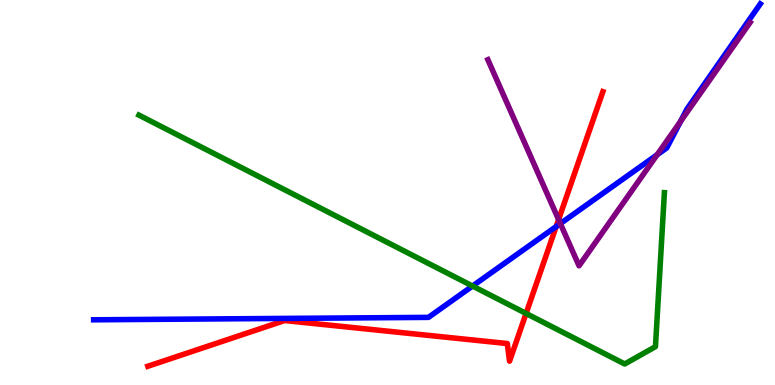[{'lines': ['blue', 'red'], 'intersections': [{'x': 7.18, 'y': 4.12}]}, {'lines': ['green', 'red'], 'intersections': [{'x': 6.79, 'y': 1.86}]}, {'lines': ['purple', 'red'], 'intersections': [{'x': 7.21, 'y': 4.3}]}, {'lines': ['blue', 'green'], 'intersections': [{'x': 6.1, 'y': 2.57}]}, {'lines': ['blue', 'purple'], 'intersections': [{'x': 7.23, 'y': 4.19}, {'x': 8.48, 'y': 5.98}, {'x': 8.78, 'y': 6.84}]}, {'lines': ['green', 'purple'], 'intersections': []}]